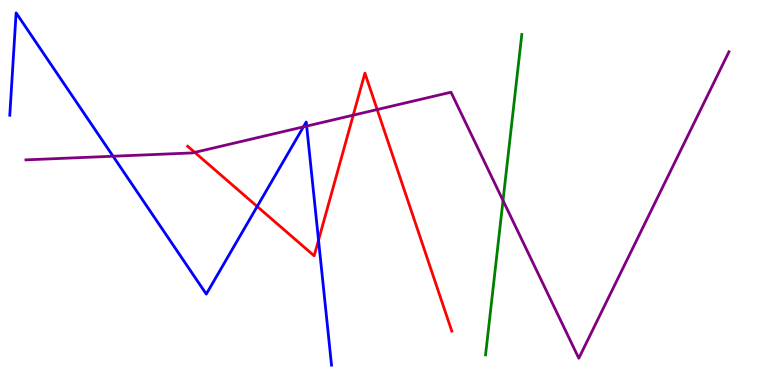[{'lines': ['blue', 'red'], 'intersections': [{'x': 3.32, 'y': 4.64}, {'x': 4.11, 'y': 3.76}]}, {'lines': ['green', 'red'], 'intersections': []}, {'lines': ['purple', 'red'], 'intersections': [{'x': 2.51, 'y': 6.04}, {'x': 4.56, 'y': 7.01}, {'x': 4.87, 'y': 7.15}]}, {'lines': ['blue', 'green'], 'intersections': []}, {'lines': ['blue', 'purple'], 'intersections': [{'x': 1.46, 'y': 5.94}, {'x': 3.92, 'y': 6.7}, {'x': 3.96, 'y': 6.72}]}, {'lines': ['green', 'purple'], 'intersections': [{'x': 6.49, 'y': 4.79}]}]